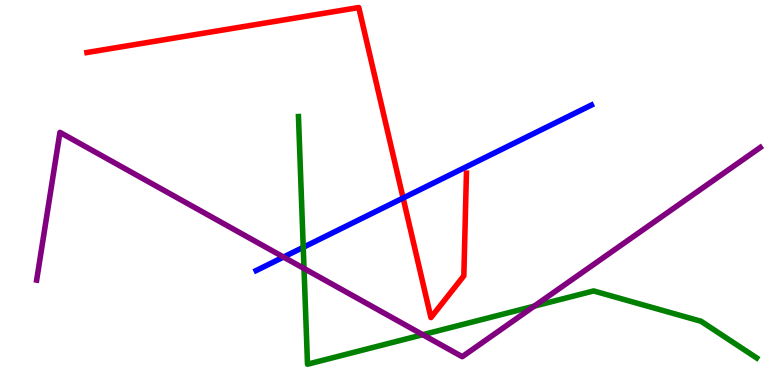[{'lines': ['blue', 'red'], 'intersections': [{'x': 5.2, 'y': 4.86}]}, {'lines': ['green', 'red'], 'intersections': []}, {'lines': ['purple', 'red'], 'intersections': []}, {'lines': ['blue', 'green'], 'intersections': [{'x': 3.91, 'y': 3.58}]}, {'lines': ['blue', 'purple'], 'intersections': [{'x': 3.66, 'y': 3.32}]}, {'lines': ['green', 'purple'], 'intersections': [{'x': 3.92, 'y': 3.03}, {'x': 5.46, 'y': 1.31}, {'x': 6.89, 'y': 2.05}]}]